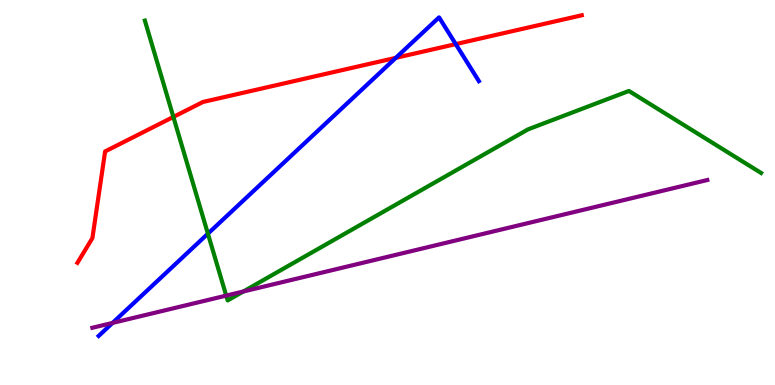[{'lines': ['blue', 'red'], 'intersections': [{'x': 5.11, 'y': 8.5}, {'x': 5.88, 'y': 8.85}]}, {'lines': ['green', 'red'], 'intersections': [{'x': 2.24, 'y': 6.96}]}, {'lines': ['purple', 'red'], 'intersections': []}, {'lines': ['blue', 'green'], 'intersections': [{'x': 2.68, 'y': 3.93}]}, {'lines': ['blue', 'purple'], 'intersections': [{'x': 1.45, 'y': 1.61}]}, {'lines': ['green', 'purple'], 'intersections': [{'x': 2.92, 'y': 2.32}, {'x': 3.14, 'y': 2.43}]}]